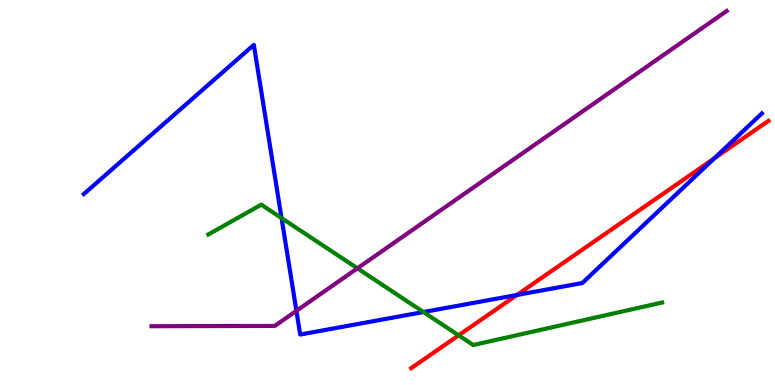[{'lines': ['blue', 'red'], 'intersections': [{'x': 6.67, 'y': 2.34}, {'x': 9.22, 'y': 5.89}]}, {'lines': ['green', 'red'], 'intersections': [{'x': 5.92, 'y': 1.29}]}, {'lines': ['purple', 'red'], 'intersections': []}, {'lines': ['blue', 'green'], 'intersections': [{'x': 3.63, 'y': 4.34}, {'x': 5.46, 'y': 1.9}]}, {'lines': ['blue', 'purple'], 'intersections': [{'x': 3.82, 'y': 1.93}]}, {'lines': ['green', 'purple'], 'intersections': [{'x': 4.61, 'y': 3.03}]}]